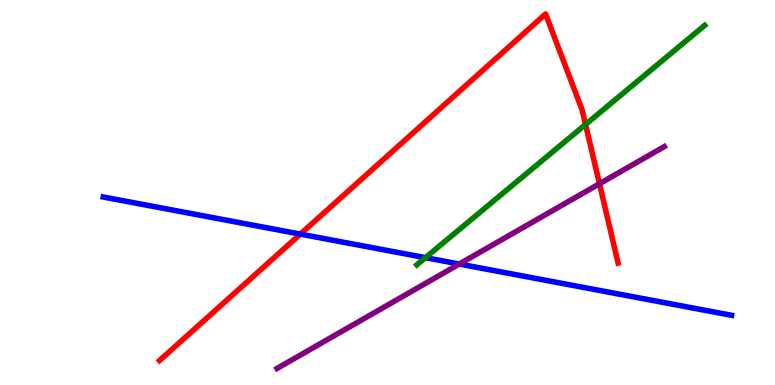[{'lines': ['blue', 'red'], 'intersections': [{'x': 3.88, 'y': 3.92}]}, {'lines': ['green', 'red'], 'intersections': [{'x': 7.56, 'y': 6.77}]}, {'lines': ['purple', 'red'], 'intersections': [{'x': 7.74, 'y': 5.23}]}, {'lines': ['blue', 'green'], 'intersections': [{'x': 5.49, 'y': 3.31}]}, {'lines': ['blue', 'purple'], 'intersections': [{'x': 5.93, 'y': 3.14}]}, {'lines': ['green', 'purple'], 'intersections': []}]